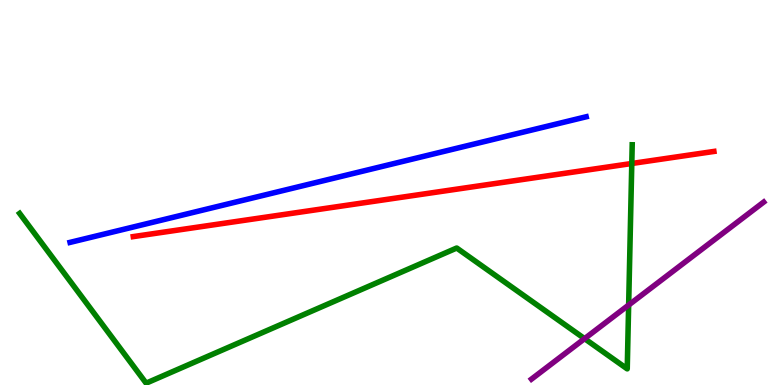[{'lines': ['blue', 'red'], 'intersections': []}, {'lines': ['green', 'red'], 'intersections': [{'x': 8.15, 'y': 5.75}]}, {'lines': ['purple', 'red'], 'intersections': []}, {'lines': ['blue', 'green'], 'intersections': []}, {'lines': ['blue', 'purple'], 'intersections': []}, {'lines': ['green', 'purple'], 'intersections': [{'x': 7.54, 'y': 1.2}, {'x': 8.11, 'y': 2.08}]}]